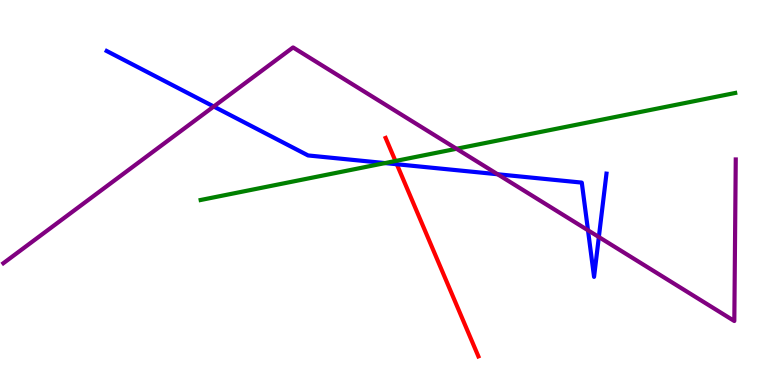[{'lines': ['blue', 'red'], 'intersections': [{'x': 5.12, 'y': 5.73}]}, {'lines': ['green', 'red'], 'intersections': [{'x': 5.1, 'y': 5.82}]}, {'lines': ['purple', 'red'], 'intersections': []}, {'lines': ['blue', 'green'], 'intersections': [{'x': 4.97, 'y': 5.76}]}, {'lines': ['blue', 'purple'], 'intersections': [{'x': 2.76, 'y': 7.23}, {'x': 6.42, 'y': 5.47}, {'x': 7.59, 'y': 4.02}, {'x': 7.73, 'y': 3.84}]}, {'lines': ['green', 'purple'], 'intersections': [{'x': 5.89, 'y': 6.14}]}]